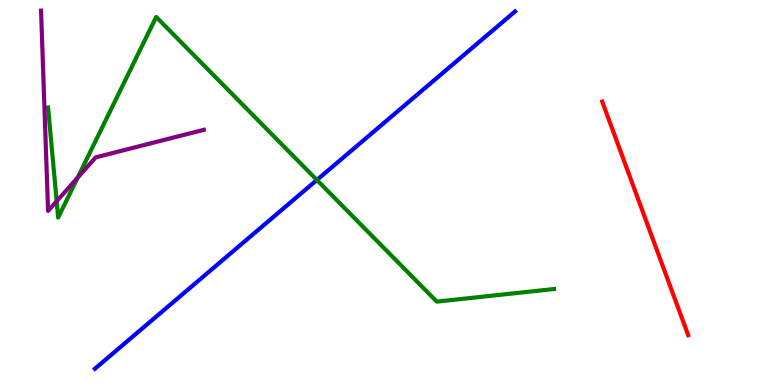[{'lines': ['blue', 'red'], 'intersections': []}, {'lines': ['green', 'red'], 'intersections': []}, {'lines': ['purple', 'red'], 'intersections': []}, {'lines': ['blue', 'green'], 'intersections': [{'x': 4.09, 'y': 5.33}]}, {'lines': ['blue', 'purple'], 'intersections': []}, {'lines': ['green', 'purple'], 'intersections': [{'x': 0.731, 'y': 4.77}, {'x': 1.0, 'y': 5.39}]}]